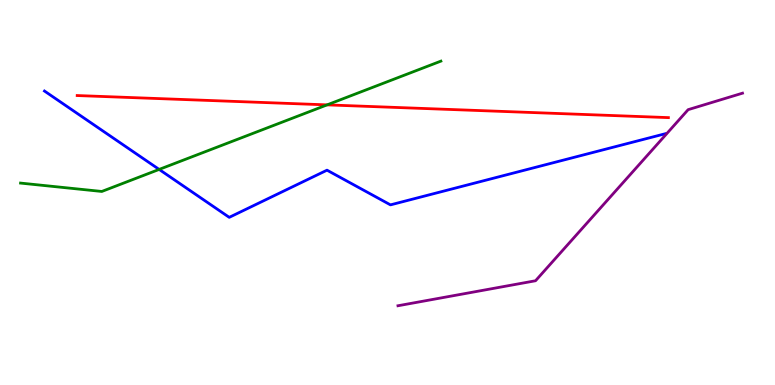[{'lines': ['blue', 'red'], 'intersections': []}, {'lines': ['green', 'red'], 'intersections': [{'x': 4.22, 'y': 7.28}]}, {'lines': ['purple', 'red'], 'intersections': []}, {'lines': ['blue', 'green'], 'intersections': [{'x': 2.05, 'y': 5.6}]}, {'lines': ['blue', 'purple'], 'intersections': []}, {'lines': ['green', 'purple'], 'intersections': []}]